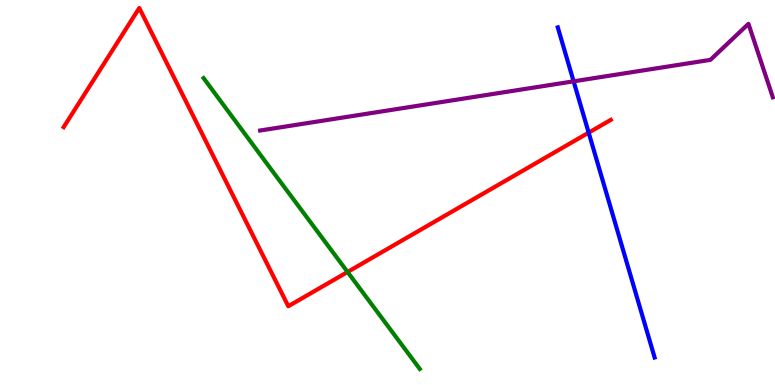[{'lines': ['blue', 'red'], 'intersections': [{'x': 7.6, 'y': 6.55}]}, {'lines': ['green', 'red'], 'intersections': [{'x': 4.48, 'y': 2.94}]}, {'lines': ['purple', 'red'], 'intersections': []}, {'lines': ['blue', 'green'], 'intersections': []}, {'lines': ['blue', 'purple'], 'intersections': [{'x': 7.4, 'y': 7.89}]}, {'lines': ['green', 'purple'], 'intersections': []}]